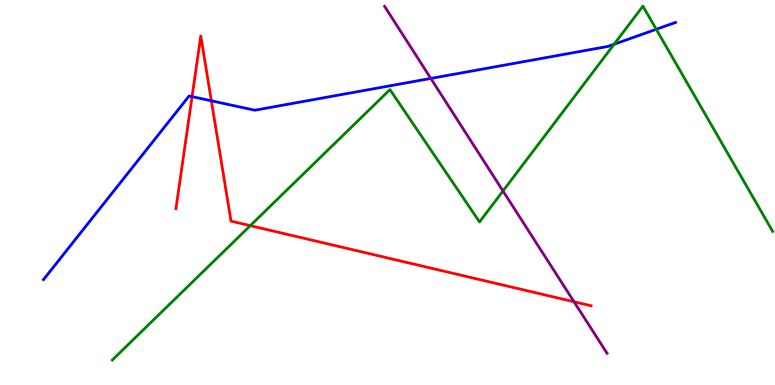[{'lines': ['blue', 'red'], 'intersections': [{'x': 2.48, 'y': 7.49}, {'x': 2.73, 'y': 7.38}]}, {'lines': ['green', 'red'], 'intersections': [{'x': 3.23, 'y': 4.14}]}, {'lines': ['purple', 'red'], 'intersections': [{'x': 7.41, 'y': 2.16}]}, {'lines': ['blue', 'green'], 'intersections': [{'x': 7.92, 'y': 8.85}, {'x': 8.47, 'y': 9.24}]}, {'lines': ['blue', 'purple'], 'intersections': [{'x': 5.56, 'y': 7.96}]}, {'lines': ['green', 'purple'], 'intersections': [{'x': 6.49, 'y': 5.04}]}]